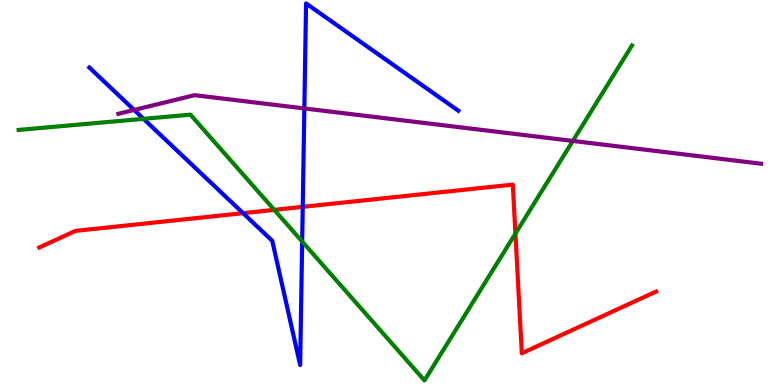[{'lines': ['blue', 'red'], 'intersections': [{'x': 3.14, 'y': 4.46}, {'x': 3.91, 'y': 4.63}]}, {'lines': ['green', 'red'], 'intersections': [{'x': 3.54, 'y': 4.55}, {'x': 6.65, 'y': 3.93}]}, {'lines': ['purple', 'red'], 'intersections': []}, {'lines': ['blue', 'green'], 'intersections': [{'x': 1.85, 'y': 6.91}, {'x': 3.9, 'y': 3.73}]}, {'lines': ['blue', 'purple'], 'intersections': [{'x': 1.73, 'y': 7.14}, {'x': 3.93, 'y': 7.18}]}, {'lines': ['green', 'purple'], 'intersections': [{'x': 7.39, 'y': 6.34}]}]